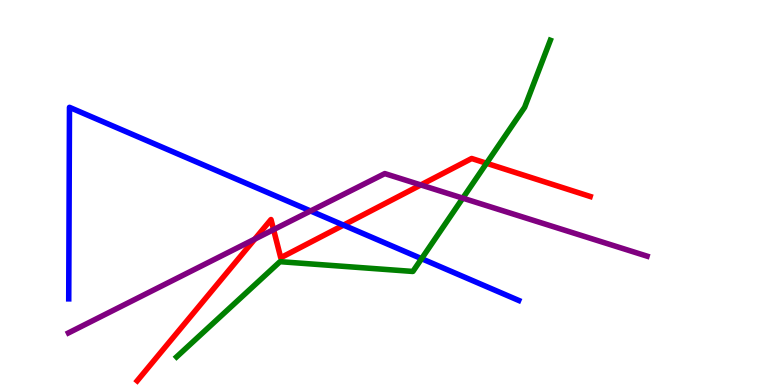[{'lines': ['blue', 'red'], 'intersections': [{'x': 4.43, 'y': 4.15}]}, {'lines': ['green', 'red'], 'intersections': [{'x': 6.28, 'y': 5.76}]}, {'lines': ['purple', 'red'], 'intersections': [{'x': 3.29, 'y': 3.79}, {'x': 3.53, 'y': 4.04}, {'x': 5.43, 'y': 5.2}]}, {'lines': ['blue', 'green'], 'intersections': [{'x': 5.44, 'y': 3.28}]}, {'lines': ['blue', 'purple'], 'intersections': [{'x': 4.01, 'y': 4.52}]}, {'lines': ['green', 'purple'], 'intersections': [{'x': 5.97, 'y': 4.85}]}]